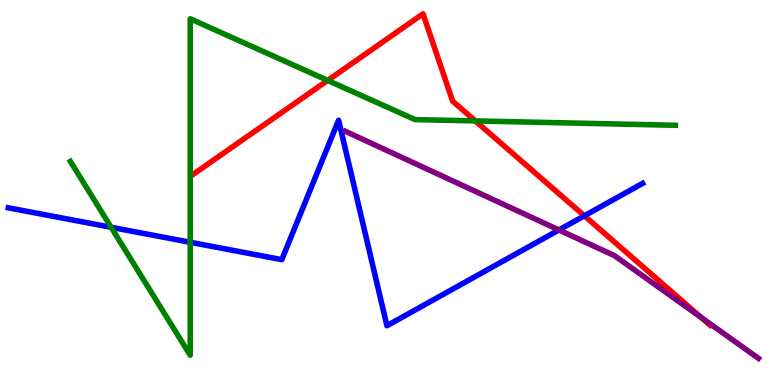[{'lines': ['blue', 'red'], 'intersections': [{'x': 7.54, 'y': 4.39}]}, {'lines': ['green', 'red'], 'intersections': [{'x': 4.23, 'y': 7.91}, {'x': 6.13, 'y': 6.86}]}, {'lines': ['purple', 'red'], 'intersections': [{'x': 9.05, 'y': 1.75}]}, {'lines': ['blue', 'green'], 'intersections': [{'x': 1.43, 'y': 4.1}, {'x': 2.45, 'y': 3.71}]}, {'lines': ['blue', 'purple'], 'intersections': [{'x': 7.21, 'y': 4.03}]}, {'lines': ['green', 'purple'], 'intersections': []}]